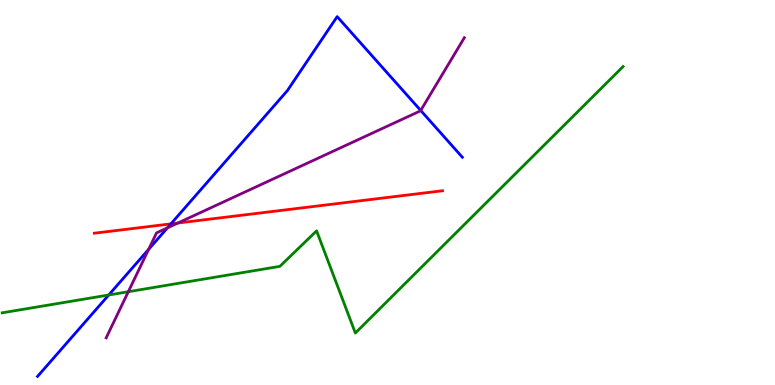[{'lines': ['blue', 'red'], 'intersections': [{'x': 2.21, 'y': 4.19}]}, {'lines': ['green', 'red'], 'intersections': []}, {'lines': ['purple', 'red'], 'intersections': [{'x': 2.3, 'y': 4.21}]}, {'lines': ['blue', 'green'], 'intersections': [{'x': 1.4, 'y': 2.34}]}, {'lines': ['blue', 'purple'], 'intersections': [{'x': 1.92, 'y': 3.52}, {'x': 2.16, 'y': 4.08}, {'x': 5.43, 'y': 7.13}]}, {'lines': ['green', 'purple'], 'intersections': [{'x': 1.66, 'y': 2.42}]}]